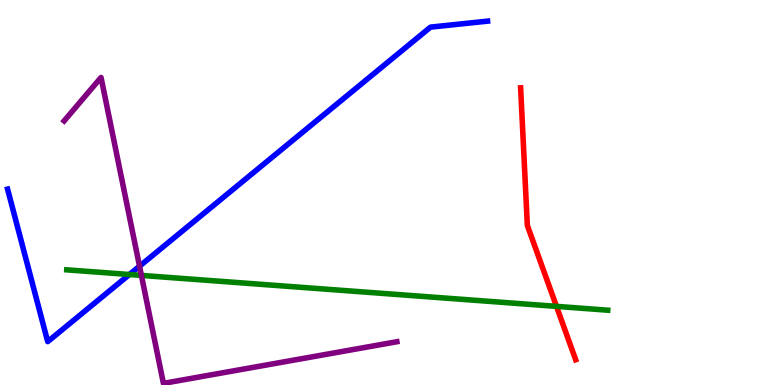[{'lines': ['blue', 'red'], 'intersections': []}, {'lines': ['green', 'red'], 'intersections': [{'x': 7.18, 'y': 2.04}]}, {'lines': ['purple', 'red'], 'intersections': []}, {'lines': ['blue', 'green'], 'intersections': [{'x': 1.67, 'y': 2.87}]}, {'lines': ['blue', 'purple'], 'intersections': [{'x': 1.8, 'y': 3.09}]}, {'lines': ['green', 'purple'], 'intersections': [{'x': 1.82, 'y': 2.85}]}]